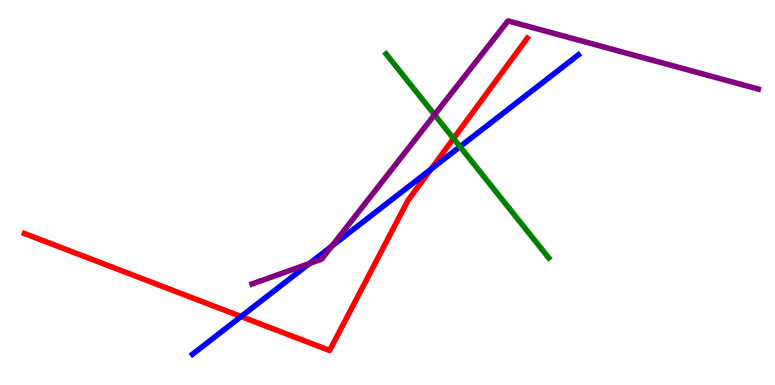[{'lines': ['blue', 'red'], 'intersections': [{'x': 3.11, 'y': 1.78}, {'x': 5.56, 'y': 5.6}]}, {'lines': ['green', 'red'], 'intersections': [{'x': 5.85, 'y': 6.4}]}, {'lines': ['purple', 'red'], 'intersections': []}, {'lines': ['blue', 'green'], 'intersections': [{'x': 5.94, 'y': 6.19}]}, {'lines': ['blue', 'purple'], 'intersections': [{'x': 3.99, 'y': 3.16}, {'x': 4.28, 'y': 3.61}]}, {'lines': ['green', 'purple'], 'intersections': [{'x': 5.61, 'y': 7.02}]}]